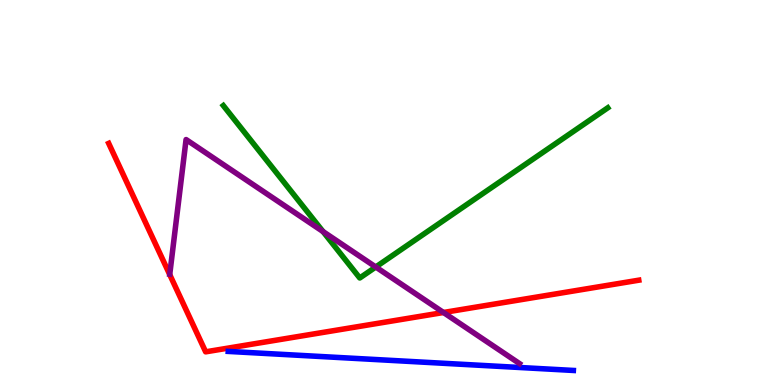[{'lines': ['blue', 'red'], 'intersections': []}, {'lines': ['green', 'red'], 'intersections': []}, {'lines': ['purple', 'red'], 'intersections': [{'x': 5.72, 'y': 1.88}]}, {'lines': ['blue', 'green'], 'intersections': []}, {'lines': ['blue', 'purple'], 'intersections': []}, {'lines': ['green', 'purple'], 'intersections': [{'x': 4.17, 'y': 3.99}, {'x': 4.85, 'y': 3.06}]}]